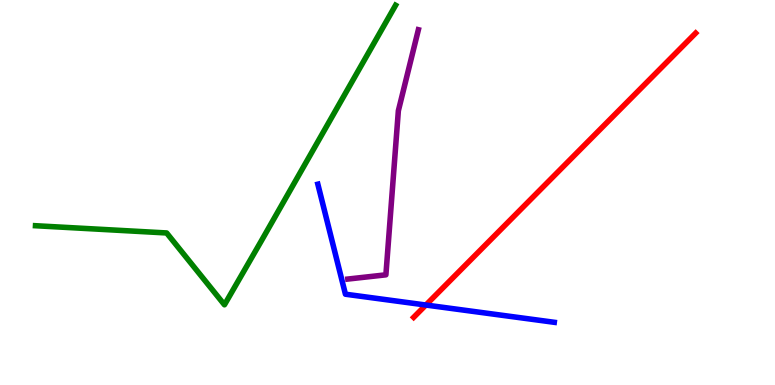[{'lines': ['blue', 'red'], 'intersections': [{'x': 5.5, 'y': 2.08}]}, {'lines': ['green', 'red'], 'intersections': []}, {'lines': ['purple', 'red'], 'intersections': []}, {'lines': ['blue', 'green'], 'intersections': []}, {'lines': ['blue', 'purple'], 'intersections': []}, {'lines': ['green', 'purple'], 'intersections': []}]